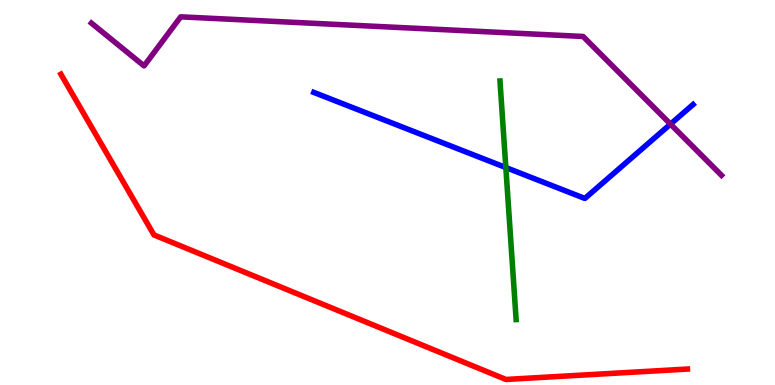[{'lines': ['blue', 'red'], 'intersections': []}, {'lines': ['green', 'red'], 'intersections': []}, {'lines': ['purple', 'red'], 'intersections': []}, {'lines': ['blue', 'green'], 'intersections': [{'x': 6.53, 'y': 5.65}]}, {'lines': ['blue', 'purple'], 'intersections': [{'x': 8.65, 'y': 6.78}]}, {'lines': ['green', 'purple'], 'intersections': []}]